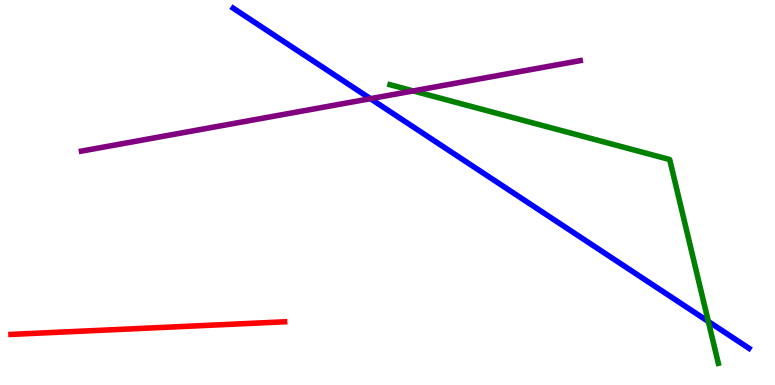[{'lines': ['blue', 'red'], 'intersections': []}, {'lines': ['green', 'red'], 'intersections': []}, {'lines': ['purple', 'red'], 'intersections': []}, {'lines': ['blue', 'green'], 'intersections': [{'x': 9.14, 'y': 1.65}]}, {'lines': ['blue', 'purple'], 'intersections': [{'x': 4.78, 'y': 7.44}]}, {'lines': ['green', 'purple'], 'intersections': [{'x': 5.33, 'y': 7.64}]}]